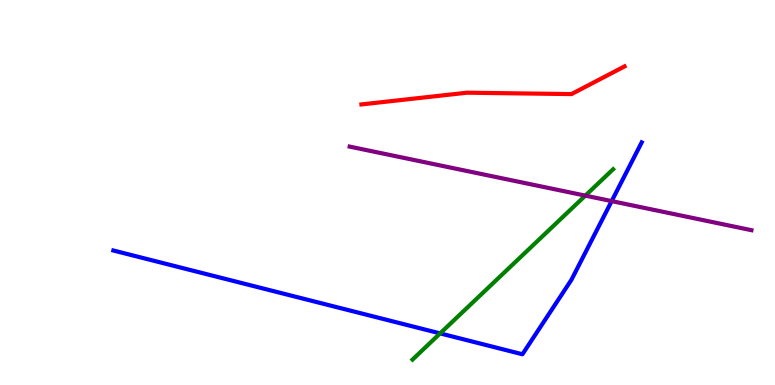[{'lines': ['blue', 'red'], 'intersections': []}, {'lines': ['green', 'red'], 'intersections': []}, {'lines': ['purple', 'red'], 'intersections': []}, {'lines': ['blue', 'green'], 'intersections': [{'x': 5.68, 'y': 1.34}]}, {'lines': ['blue', 'purple'], 'intersections': [{'x': 7.89, 'y': 4.78}]}, {'lines': ['green', 'purple'], 'intersections': [{'x': 7.55, 'y': 4.92}]}]